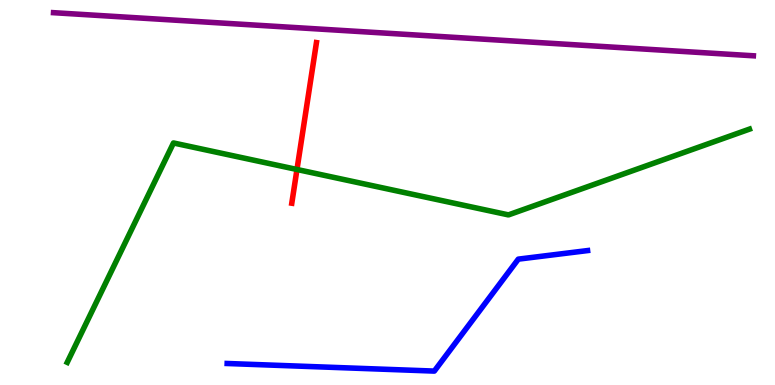[{'lines': ['blue', 'red'], 'intersections': []}, {'lines': ['green', 'red'], 'intersections': [{'x': 3.83, 'y': 5.6}]}, {'lines': ['purple', 'red'], 'intersections': []}, {'lines': ['blue', 'green'], 'intersections': []}, {'lines': ['blue', 'purple'], 'intersections': []}, {'lines': ['green', 'purple'], 'intersections': []}]